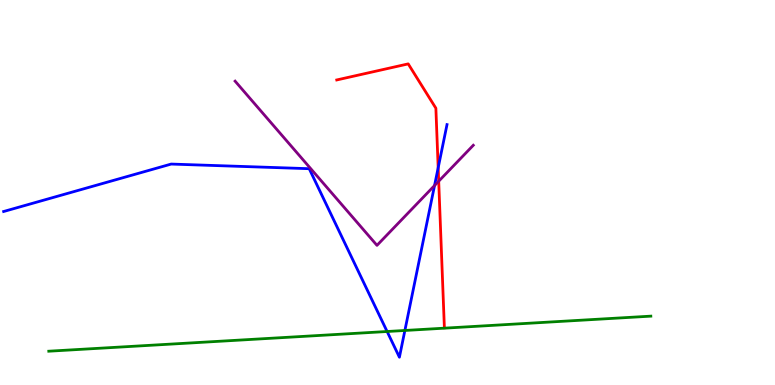[{'lines': ['blue', 'red'], 'intersections': [{'x': 5.65, 'y': 5.64}]}, {'lines': ['green', 'red'], 'intersections': []}, {'lines': ['purple', 'red'], 'intersections': [{'x': 5.66, 'y': 5.29}]}, {'lines': ['blue', 'green'], 'intersections': [{'x': 5.0, 'y': 1.39}, {'x': 5.22, 'y': 1.42}]}, {'lines': ['blue', 'purple'], 'intersections': [{'x': 5.61, 'y': 5.18}]}, {'lines': ['green', 'purple'], 'intersections': []}]